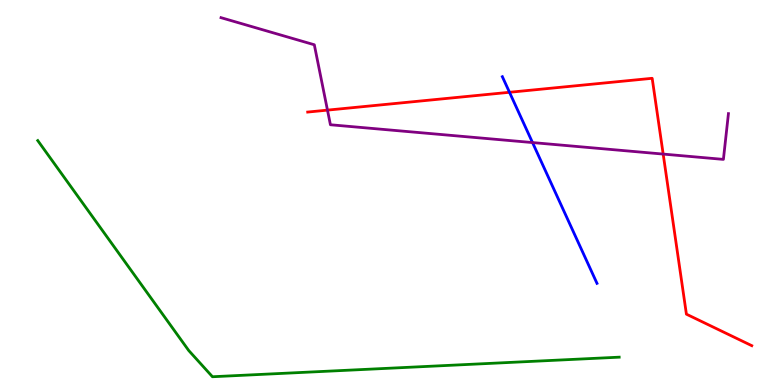[{'lines': ['blue', 'red'], 'intersections': [{'x': 6.57, 'y': 7.6}]}, {'lines': ['green', 'red'], 'intersections': []}, {'lines': ['purple', 'red'], 'intersections': [{'x': 4.23, 'y': 7.14}, {'x': 8.56, 'y': 6.0}]}, {'lines': ['blue', 'green'], 'intersections': []}, {'lines': ['blue', 'purple'], 'intersections': [{'x': 6.87, 'y': 6.3}]}, {'lines': ['green', 'purple'], 'intersections': []}]